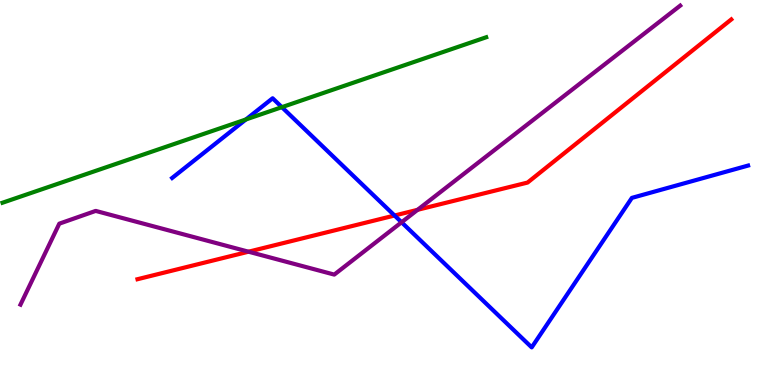[{'lines': ['blue', 'red'], 'intersections': [{'x': 5.09, 'y': 4.4}]}, {'lines': ['green', 'red'], 'intersections': []}, {'lines': ['purple', 'red'], 'intersections': [{'x': 3.21, 'y': 3.46}, {'x': 5.39, 'y': 4.55}]}, {'lines': ['blue', 'green'], 'intersections': [{'x': 3.17, 'y': 6.9}, {'x': 3.64, 'y': 7.22}]}, {'lines': ['blue', 'purple'], 'intersections': [{'x': 5.18, 'y': 4.23}]}, {'lines': ['green', 'purple'], 'intersections': []}]